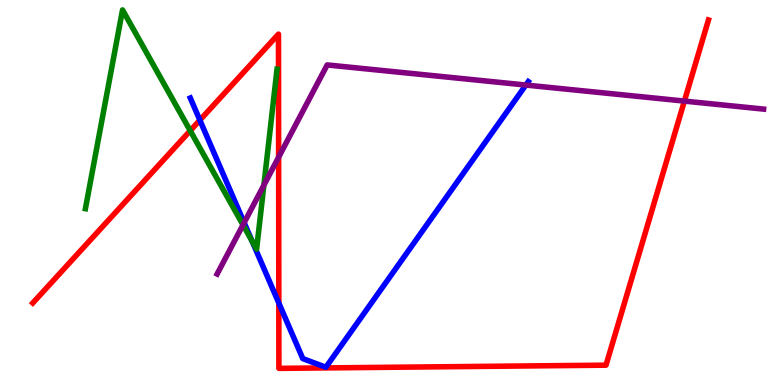[{'lines': ['blue', 'red'], 'intersections': [{'x': 2.58, 'y': 6.88}, {'x': 3.6, 'y': 2.13}]}, {'lines': ['green', 'red'], 'intersections': [{'x': 2.45, 'y': 6.61}]}, {'lines': ['purple', 'red'], 'intersections': [{'x': 3.6, 'y': 5.92}, {'x': 8.83, 'y': 7.37}]}, {'lines': ['blue', 'green'], 'intersections': [{'x': 3.25, 'y': 3.74}]}, {'lines': ['blue', 'purple'], 'intersections': [{'x': 3.15, 'y': 4.22}, {'x': 6.79, 'y': 7.79}]}, {'lines': ['green', 'purple'], 'intersections': [{'x': 3.14, 'y': 4.16}, {'x': 3.4, 'y': 5.19}]}]